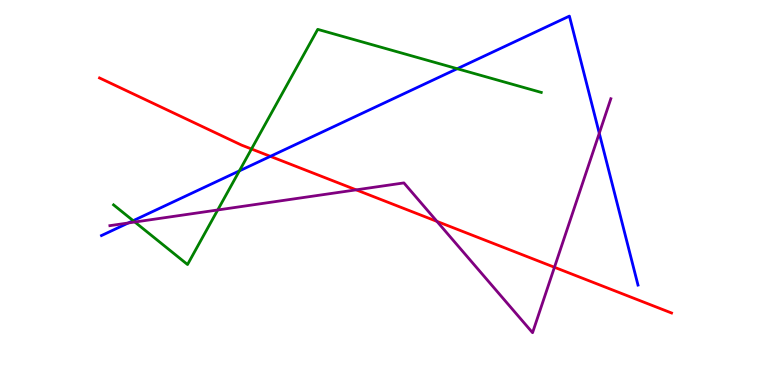[{'lines': ['blue', 'red'], 'intersections': [{'x': 3.49, 'y': 5.94}]}, {'lines': ['green', 'red'], 'intersections': [{'x': 3.25, 'y': 6.13}]}, {'lines': ['purple', 'red'], 'intersections': [{'x': 4.6, 'y': 5.07}, {'x': 5.64, 'y': 4.25}, {'x': 7.15, 'y': 3.06}]}, {'lines': ['blue', 'green'], 'intersections': [{'x': 1.72, 'y': 4.27}, {'x': 3.09, 'y': 5.56}, {'x': 5.9, 'y': 8.22}]}, {'lines': ['blue', 'purple'], 'intersections': [{'x': 1.66, 'y': 4.21}, {'x': 7.73, 'y': 6.54}]}, {'lines': ['green', 'purple'], 'intersections': [{'x': 1.74, 'y': 4.23}, {'x': 2.81, 'y': 4.55}]}]